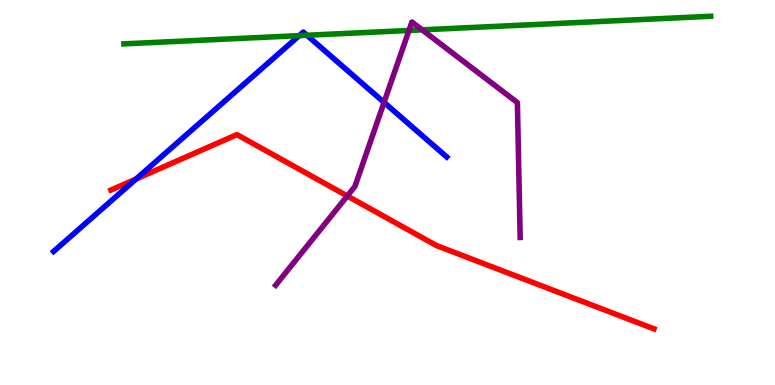[{'lines': ['blue', 'red'], 'intersections': [{'x': 1.76, 'y': 5.35}]}, {'lines': ['green', 'red'], 'intersections': []}, {'lines': ['purple', 'red'], 'intersections': [{'x': 4.48, 'y': 4.91}]}, {'lines': ['blue', 'green'], 'intersections': [{'x': 3.86, 'y': 9.07}, {'x': 3.96, 'y': 9.08}]}, {'lines': ['blue', 'purple'], 'intersections': [{'x': 4.96, 'y': 7.34}]}, {'lines': ['green', 'purple'], 'intersections': [{'x': 5.28, 'y': 9.21}, {'x': 5.45, 'y': 9.22}]}]